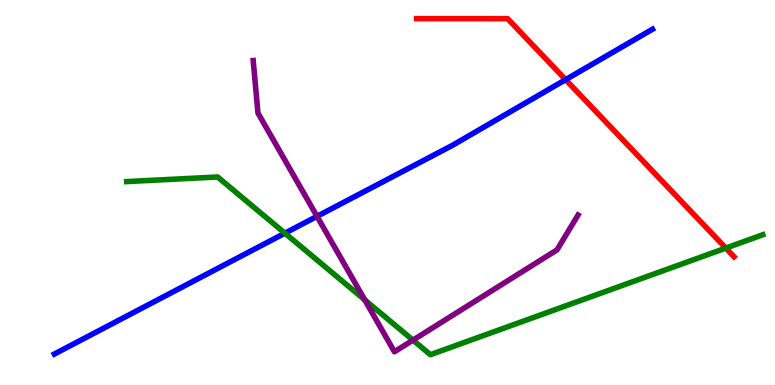[{'lines': ['blue', 'red'], 'intersections': [{'x': 7.3, 'y': 7.93}]}, {'lines': ['green', 'red'], 'intersections': [{'x': 9.37, 'y': 3.56}]}, {'lines': ['purple', 'red'], 'intersections': []}, {'lines': ['blue', 'green'], 'intersections': [{'x': 3.68, 'y': 3.94}]}, {'lines': ['blue', 'purple'], 'intersections': [{'x': 4.09, 'y': 4.38}]}, {'lines': ['green', 'purple'], 'intersections': [{'x': 4.71, 'y': 2.21}, {'x': 5.33, 'y': 1.17}]}]